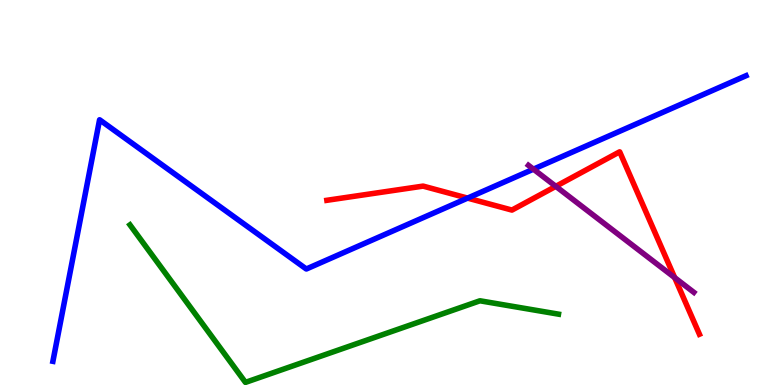[{'lines': ['blue', 'red'], 'intersections': [{'x': 6.03, 'y': 4.85}]}, {'lines': ['green', 'red'], 'intersections': []}, {'lines': ['purple', 'red'], 'intersections': [{'x': 7.17, 'y': 5.16}, {'x': 8.71, 'y': 2.79}]}, {'lines': ['blue', 'green'], 'intersections': []}, {'lines': ['blue', 'purple'], 'intersections': [{'x': 6.88, 'y': 5.61}]}, {'lines': ['green', 'purple'], 'intersections': []}]